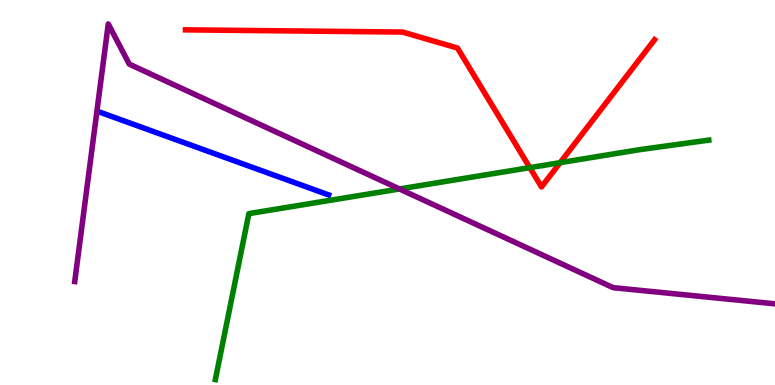[{'lines': ['blue', 'red'], 'intersections': []}, {'lines': ['green', 'red'], 'intersections': [{'x': 6.84, 'y': 5.65}, {'x': 7.23, 'y': 5.77}]}, {'lines': ['purple', 'red'], 'intersections': []}, {'lines': ['blue', 'green'], 'intersections': []}, {'lines': ['blue', 'purple'], 'intersections': []}, {'lines': ['green', 'purple'], 'intersections': [{'x': 5.15, 'y': 5.09}]}]